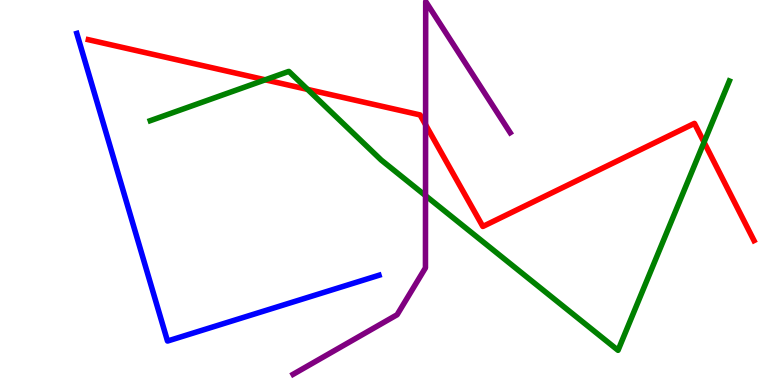[{'lines': ['blue', 'red'], 'intersections': []}, {'lines': ['green', 'red'], 'intersections': [{'x': 3.42, 'y': 7.93}, {'x': 3.97, 'y': 7.68}, {'x': 9.08, 'y': 6.31}]}, {'lines': ['purple', 'red'], 'intersections': [{'x': 5.49, 'y': 6.76}]}, {'lines': ['blue', 'green'], 'intersections': []}, {'lines': ['blue', 'purple'], 'intersections': []}, {'lines': ['green', 'purple'], 'intersections': [{'x': 5.49, 'y': 4.92}]}]